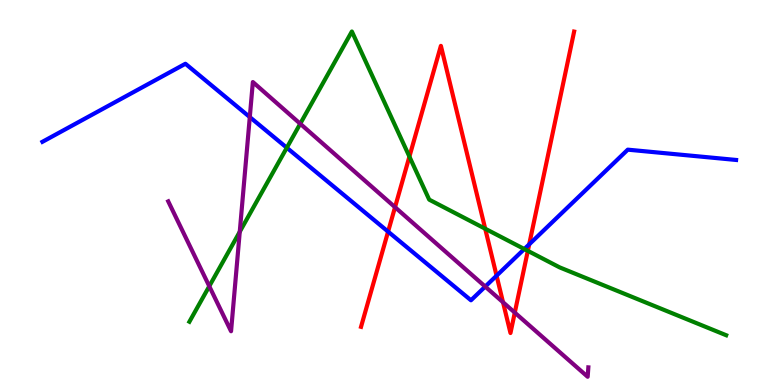[{'lines': ['blue', 'red'], 'intersections': [{'x': 5.01, 'y': 3.98}, {'x': 6.41, 'y': 2.84}, {'x': 6.83, 'y': 3.65}]}, {'lines': ['green', 'red'], 'intersections': [{'x': 5.28, 'y': 5.93}, {'x': 6.26, 'y': 4.06}, {'x': 6.81, 'y': 3.48}]}, {'lines': ['purple', 'red'], 'intersections': [{'x': 5.1, 'y': 4.62}, {'x': 6.49, 'y': 2.15}, {'x': 6.64, 'y': 1.88}]}, {'lines': ['blue', 'green'], 'intersections': [{'x': 3.7, 'y': 6.16}, {'x': 6.77, 'y': 3.53}]}, {'lines': ['blue', 'purple'], 'intersections': [{'x': 3.22, 'y': 6.96}, {'x': 6.26, 'y': 2.56}]}, {'lines': ['green', 'purple'], 'intersections': [{'x': 2.7, 'y': 2.57}, {'x': 3.09, 'y': 3.98}, {'x': 3.87, 'y': 6.79}]}]